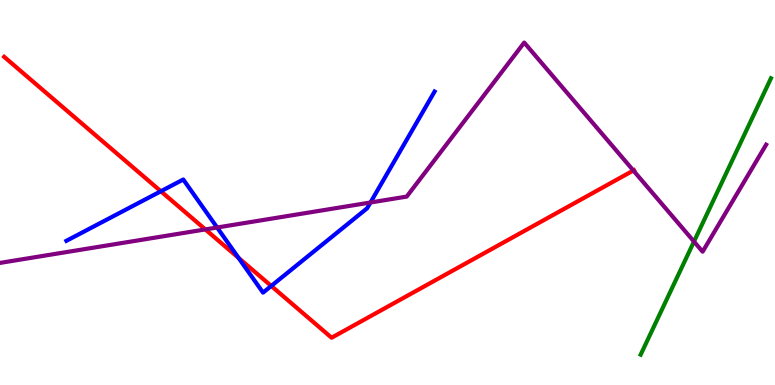[{'lines': ['blue', 'red'], 'intersections': [{'x': 2.08, 'y': 5.03}, {'x': 3.08, 'y': 3.3}, {'x': 3.5, 'y': 2.57}]}, {'lines': ['green', 'red'], 'intersections': []}, {'lines': ['purple', 'red'], 'intersections': [{'x': 2.65, 'y': 4.04}, {'x': 8.17, 'y': 5.57}]}, {'lines': ['blue', 'green'], 'intersections': []}, {'lines': ['blue', 'purple'], 'intersections': [{'x': 2.8, 'y': 4.09}, {'x': 4.78, 'y': 4.74}]}, {'lines': ['green', 'purple'], 'intersections': [{'x': 8.95, 'y': 3.73}]}]